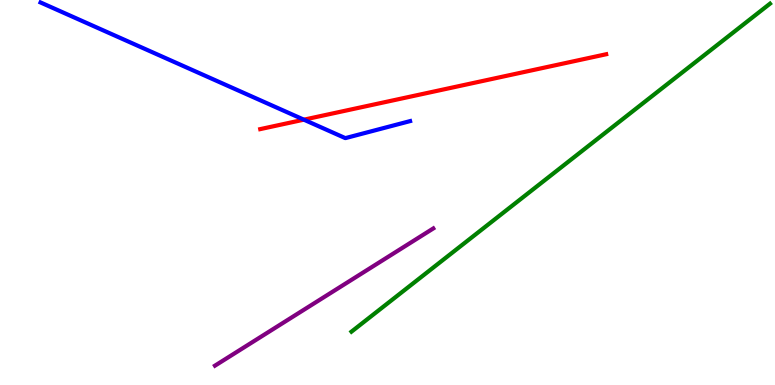[{'lines': ['blue', 'red'], 'intersections': [{'x': 3.92, 'y': 6.89}]}, {'lines': ['green', 'red'], 'intersections': []}, {'lines': ['purple', 'red'], 'intersections': []}, {'lines': ['blue', 'green'], 'intersections': []}, {'lines': ['blue', 'purple'], 'intersections': []}, {'lines': ['green', 'purple'], 'intersections': []}]